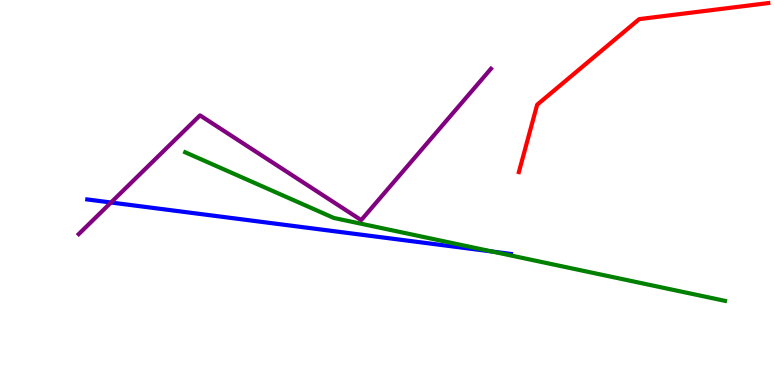[{'lines': ['blue', 'red'], 'intersections': []}, {'lines': ['green', 'red'], 'intersections': []}, {'lines': ['purple', 'red'], 'intersections': []}, {'lines': ['blue', 'green'], 'intersections': [{'x': 6.35, 'y': 3.47}]}, {'lines': ['blue', 'purple'], 'intersections': [{'x': 1.43, 'y': 4.74}]}, {'lines': ['green', 'purple'], 'intersections': []}]